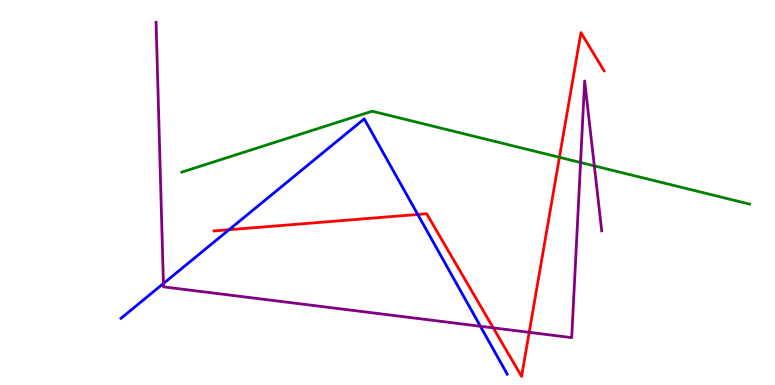[{'lines': ['blue', 'red'], 'intersections': [{'x': 2.96, 'y': 4.03}, {'x': 5.39, 'y': 4.43}]}, {'lines': ['green', 'red'], 'intersections': [{'x': 7.22, 'y': 5.91}]}, {'lines': ['purple', 'red'], 'intersections': [{'x': 6.36, 'y': 1.48}, {'x': 6.83, 'y': 1.37}]}, {'lines': ['blue', 'green'], 'intersections': []}, {'lines': ['blue', 'purple'], 'intersections': [{'x': 2.11, 'y': 2.64}, {'x': 6.2, 'y': 1.53}]}, {'lines': ['green', 'purple'], 'intersections': [{'x': 7.49, 'y': 5.78}, {'x': 7.67, 'y': 5.69}]}]